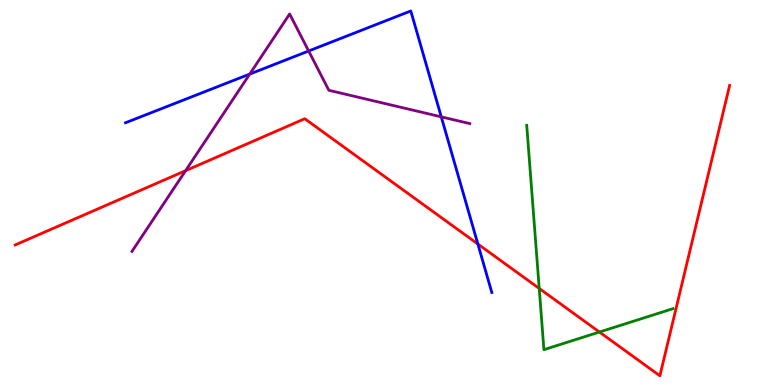[{'lines': ['blue', 'red'], 'intersections': [{'x': 6.17, 'y': 3.66}]}, {'lines': ['green', 'red'], 'intersections': [{'x': 6.96, 'y': 2.51}, {'x': 7.73, 'y': 1.38}]}, {'lines': ['purple', 'red'], 'intersections': [{'x': 2.39, 'y': 5.57}]}, {'lines': ['blue', 'green'], 'intersections': []}, {'lines': ['blue', 'purple'], 'intersections': [{'x': 3.22, 'y': 8.08}, {'x': 3.98, 'y': 8.68}, {'x': 5.69, 'y': 6.96}]}, {'lines': ['green', 'purple'], 'intersections': []}]